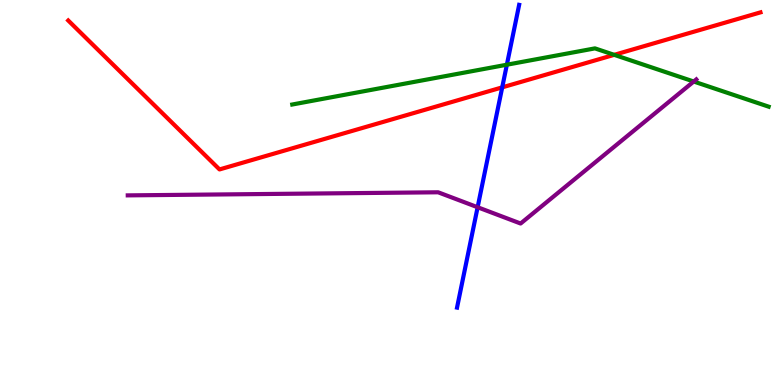[{'lines': ['blue', 'red'], 'intersections': [{'x': 6.48, 'y': 7.73}]}, {'lines': ['green', 'red'], 'intersections': [{'x': 7.93, 'y': 8.58}]}, {'lines': ['purple', 'red'], 'intersections': []}, {'lines': ['blue', 'green'], 'intersections': [{'x': 6.54, 'y': 8.32}]}, {'lines': ['blue', 'purple'], 'intersections': [{'x': 6.16, 'y': 4.62}]}, {'lines': ['green', 'purple'], 'intersections': [{'x': 8.95, 'y': 7.88}]}]